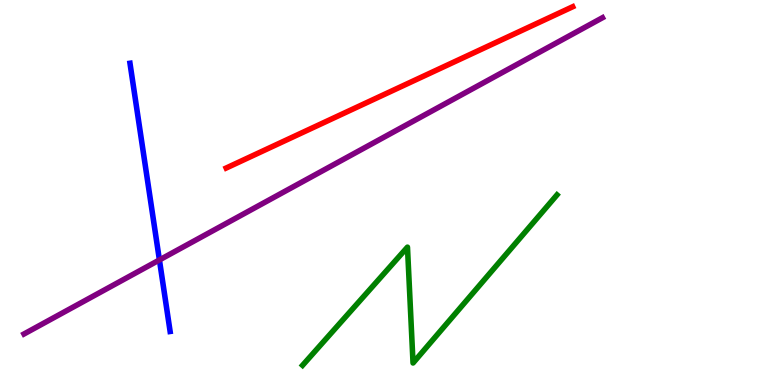[{'lines': ['blue', 'red'], 'intersections': []}, {'lines': ['green', 'red'], 'intersections': []}, {'lines': ['purple', 'red'], 'intersections': []}, {'lines': ['blue', 'green'], 'intersections': []}, {'lines': ['blue', 'purple'], 'intersections': [{'x': 2.06, 'y': 3.25}]}, {'lines': ['green', 'purple'], 'intersections': []}]